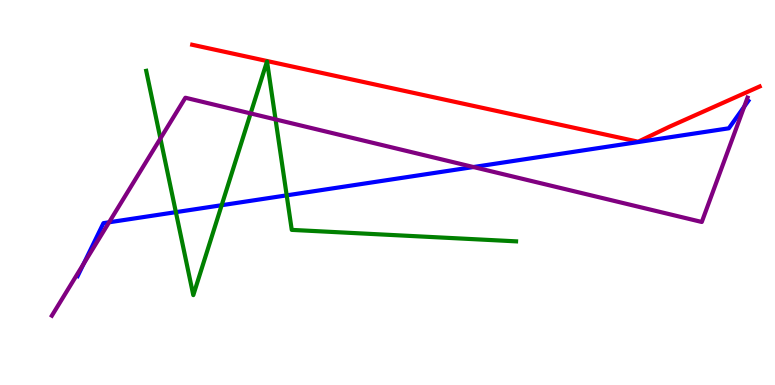[{'lines': ['blue', 'red'], 'intersections': []}, {'lines': ['green', 'red'], 'intersections': []}, {'lines': ['purple', 'red'], 'intersections': []}, {'lines': ['blue', 'green'], 'intersections': [{'x': 2.27, 'y': 4.49}, {'x': 2.86, 'y': 4.67}, {'x': 3.7, 'y': 4.93}]}, {'lines': ['blue', 'purple'], 'intersections': [{'x': 1.08, 'y': 3.15}, {'x': 1.41, 'y': 4.23}, {'x': 6.11, 'y': 5.66}, {'x': 9.6, 'y': 7.23}]}, {'lines': ['green', 'purple'], 'intersections': [{'x': 2.07, 'y': 6.4}, {'x': 3.23, 'y': 7.05}, {'x': 3.56, 'y': 6.9}]}]